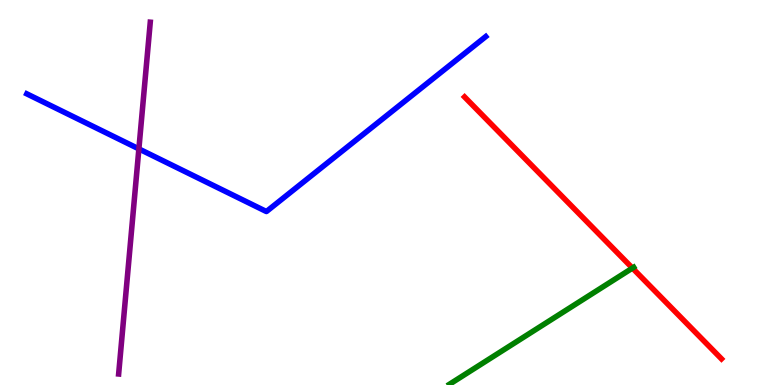[{'lines': ['blue', 'red'], 'intersections': []}, {'lines': ['green', 'red'], 'intersections': [{'x': 8.16, 'y': 3.04}]}, {'lines': ['purple', 'red'], 'intersections': []}, {'lines': ['blue', 'green'], 'intersections': []}, {'lines': ['blue', 'purple'], 'intersections': [{'x': 1.79, 'y': 6.13}]}, {'lines': ['green', 'purple'], 'intersections': []}]